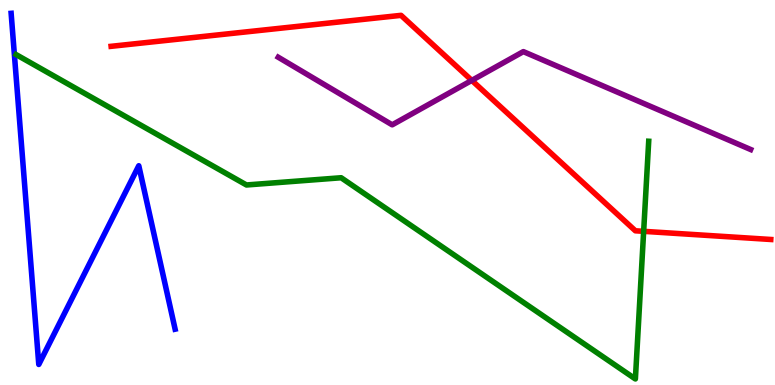[{'lines': ['blue', 'red'], 'intersections': []}, {'lines': ['green', 'red'], 'intersections': [{'x': 8.31, 'y': 3.99}]}, {'lines': ['purple', 'red'], 'intersections': [{'x': 6.09, 'y': 7.91}]}, {'lines': ['blue', 'green'], 'intersections': []}, {'lines': ['blue', 'purple'], 'intersections': []}, {'lines': ['green', 'purple'], 'intersections': []}]